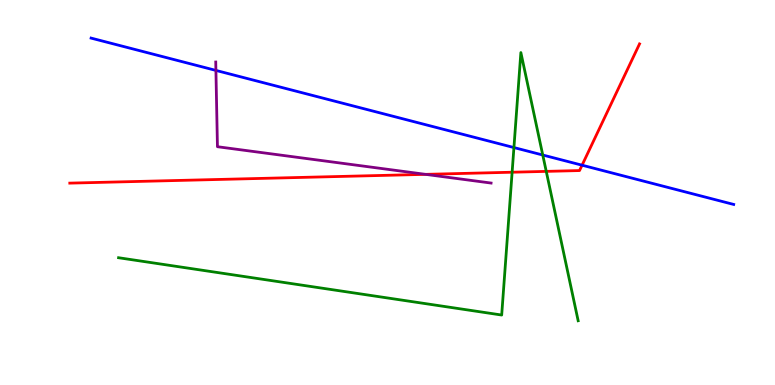[{'lines': ['blue', 'red'], 'intersections': [{'x': 7.51, 'y': 5.71}]}, {'lines': ['green', 'red'], 'intersections': [{'x': 6.61, 'y': 5.53}, {'x': 7.05, 'y': 5.55}]}, {'lines': ['purple', 'red'], 'intersections': [{'x': 5.49, 'y': 5.47}]}, {'lines': ['blue', 'green'], 'intersections': [{'x': 6.63, 'y': 6.17}, {'x': 7.0, 'y': 5.97}]}, {'lines': ['blue', 'purple'], 'intersections': [{'x': 2.79, 'y': 8.17}]}, {'lines': ['green', 'purple'], 'intersections': []}]